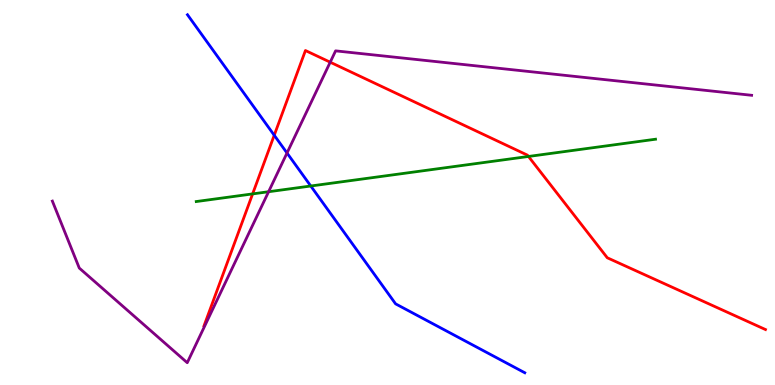[{'lines': ['blue', 'red'], 'intersections': [{'x': 3.54, 'y': 6.49}]}, {'lines': ['green', 'red'], 'intersections': [{'x': 3.26, 'y': 4.96}, {'x': 6.82, 'y': 5.94}]}, {'lines': ['purple', 'red'], 'intersections': [{'x': 4.26, 'y': 8.38}]}, {'lines': ['blue', 'green'], 'intersections': [{'x': 4.01, 'y': 5.17}]}, {'lines': ['blue', 'purple'], 'intersections': [{'x': 3.7, 'y': 6.03}]}, {'lines': ['green', 'purple'], 'intersections': [{'x': 3.47, 'y': 5.02}]}]